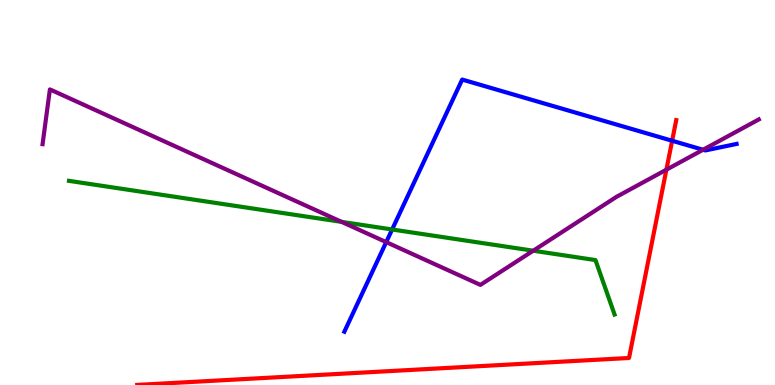[{'lines': ['blue', 'red'], 'intersections': [{'x': 8.67, 'y': 6.34}]}, {'lines': ['green', 'red'], 'intersections': []}, {'lines': ['purple', 'red'], 'intersections': [{'x': 8.6, 'y': 5.59}]}, {'lines': ['blue', 'green'], 'intersections': [{'x': 5.06, 'y': 4.04}]}, {'lines': ['blue', 'purple'], 'intersections': [{'x': 4.98, 'y': 3.71}, {'x': 9.07, 'y': 6.11}]}, {'lines': ['green', 'purple'], 'intersections': [{'x': 4.41, 'y': 4.24}, {'x': 6.88, 'y': 3.49}]}]